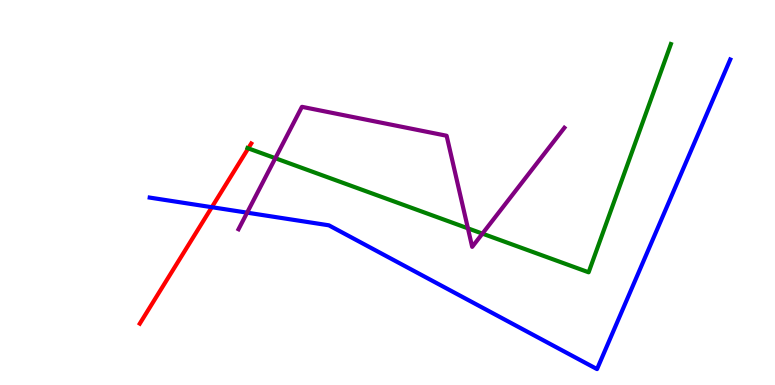[{'lines': ['blue', 'red'], 'intersections': [{'x': 2.73, 'y': 4.62}]}, {'lines': ['green', 'red'], 'intersections': [{'x': 3.2, 'y': 6.15}]}, {'lines': ['purple', 'red'], 'intersections': []}, {'lines': ['blue', 'green'], 'intersections': []}, {'lines': ['blue', 'purple'], 'intersections': [{'x': 3.19, 'y': 4.48}]}, {'lines': ['green', 'purple'], 'intersections': [{'x': 3.55, 'y': 5.89}, {'x': 6.04, 'y': 4.07}, {'x': 6.22, 'y': 3.93}]}]